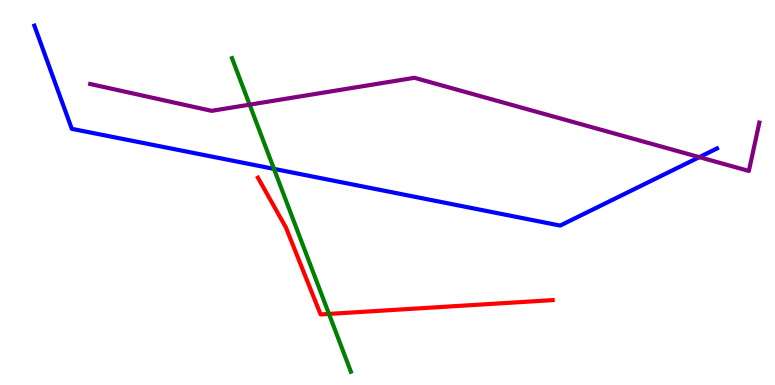[{'lines': ['blue', 'red'], 'intersections': []}, {'lines': ['green', 'red'], 'intersections': [{'x': 4.24, 'y': 1.85}]}, {'lines': ['purple', 'red'], 'intersections': []}, {'lines': ['blue', 'green'], 'intersections': [{'x': 3.54, 'y': 5.61}]}, {'lines': ['blue', 'purple'], 'intersections': [{'x': 9.02, 'y': 5.92}]}, {'lines': ['green', 'purple'], 'intersections': [{'x': 3.22, 'y': 7.28}]}]